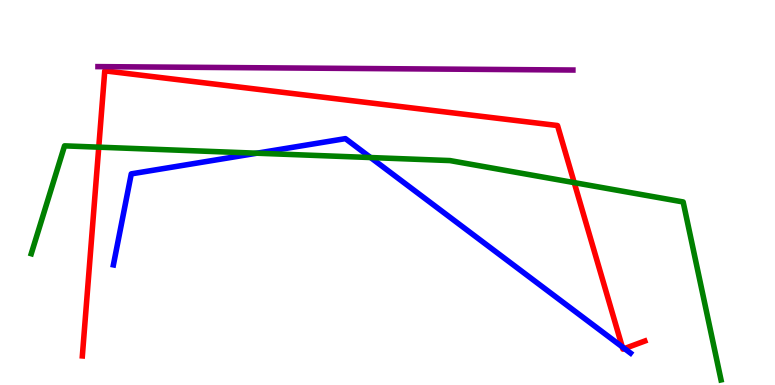[{'lines': ['blue', 'red'], 'intersections': [{'x': 8.03, 'y': 0.991}, {'x': 8.06, 'y': 0.946}]}, {'lines': ['green', 'red'], 'intersections': [{'x': 1.27, 'y': 6.18}, {'x': 7.41, 'y': 5.26}]}, {'lines': ['purple', 'red'], 'intersections': []}, {'lines': ['blue', 'green'], 'intersections': [{'x': 3.31, 'y': 6.02}, {'x': 4.78, 'y': 5.91}]}, {'lines': ['blue', 'purple'], 'intersections': []}, {'lines': ['green', 'purple'], 'intersections': []}]